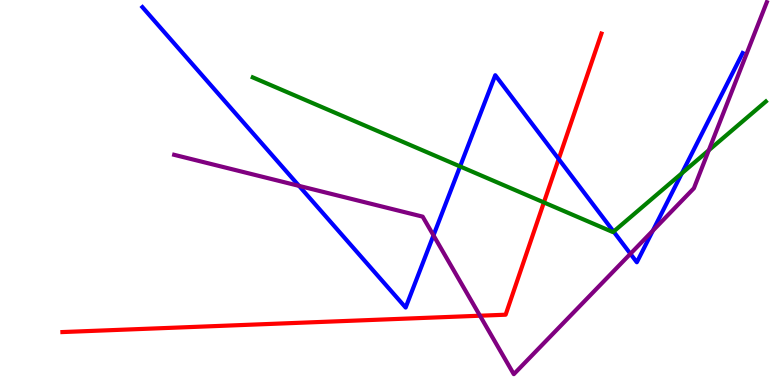[{'lines': ['blue', 'red'], 'intersections': [{'x': 7.21, 'y': 5.87}]}, {'lines': ['green', 'red'], 'intersections': [{'x': 7.02, 'y': 4.74}]}, {'lines': ['purple', 'red'], 'intersections': [{'x': 6.19, 'y': 1.8}]}, {'lines': ['blue', 'green'], 'intersections': [{'x': 5.94, 'y': 5.68}, {'x': 7.92, 'y': 3.99}, {'x': 8.8, 'y': 5.5}]}, {'lines': ['blue', 'purple'], 'intersections': [{'x': 3.86, 'y': 5.17}, {'x': 5.59, 'y': 3.89}, {'x': 8.13, 'y': 3.41}, {'x': 8.42, 'y': 4.01}]}, {'lines': ['green', 'purple'], 'intersections': [{'x': 9.15, 'y': 6.1}]}]